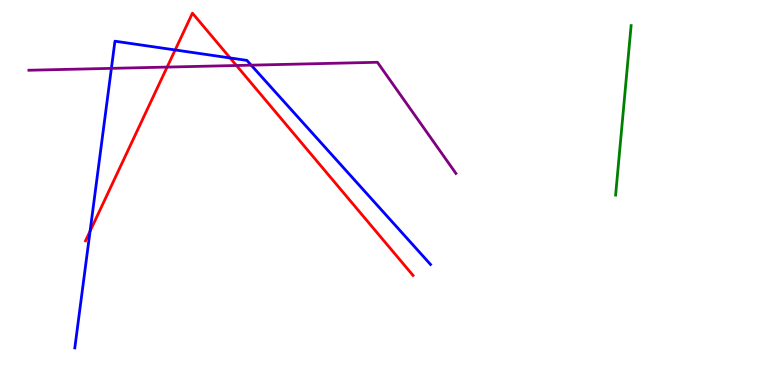[{'lines': ['blue', 'red'], 'intersections': [{'x': 1.16, 'y': 4.0}, {'x': 2.26, 'y': 8.7}, {'x': 2.97, 'y': 8.49}]}, {'lines': ['green', 'red'], 'intersections': []}, {'lines': ['purple', 'red'], 'intersections': [{'x': 2.16, 'y': 8.26}, {'x': 3.05, 'y': 8.3}]}, {'lines': ['blue', 'green'], 'intersections': []}, {'lines': ['blue', 'purple'], 'intersections': [{'x': 1.44, 'y': 8.22}, {'x': 3.24, 'y': 8.31}]}, {'lines': ['green', 'purple'], 'intersections': []}]